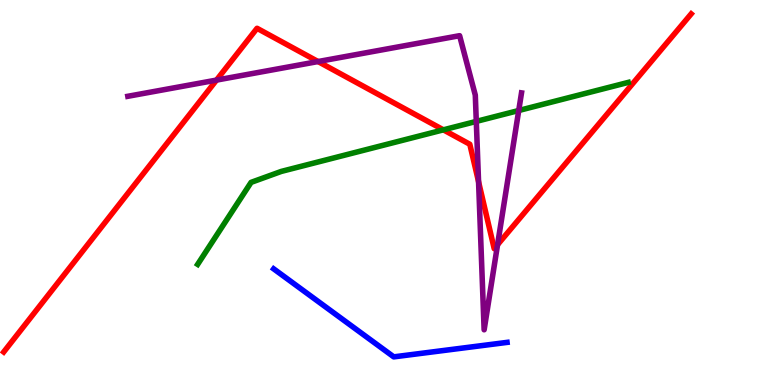[{'lines': ['blue', 'red'], 'intersections': []}, {'lines': ['green', 'red'], 'intersections': [{'x': 5.72, 'y': 6.63}]}, {'lines': ['purple', 'red'], 'intersections': [{'x': 2.79, 'y': 7.92}, {'x': 4.1, 'y': 8.4}, {'x': 6.17, 'y': 5.28}, {'x': 6.42, 'y': 3.64}]}, {'lines': ['blue', 'green'], 'intersections': []}, {'lines': ['blue', 'purple'], 'intersections': []}, {'lines': ['green', 'purple'], 'intersections': [{'x': 6.15, 'y': 6.85}, {'x': 6.69, 'y': 7.13}]}]